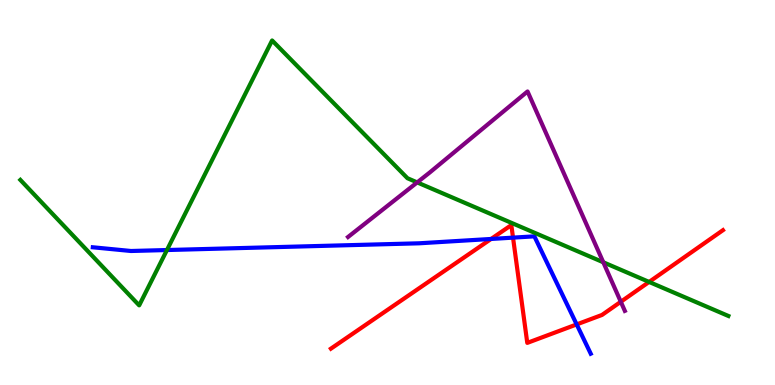[{'lines': ['blue', 'red'], 'intersections': [{'x': 6.34, 'y': 3.79}, {'x': 6.62, 'y': 3.83}, {'x': 7.44, 'y': 1.57}]}, {'lines': ['green', 'red'], 'intersections': [{'x': 8.38, 'y': 2.68}]}, {'lines': ['purple', 'red'], 'intersections': [{'x': 8.01, 'y': 2.16}]}, {'lines': ['blue', 'green'], 'intersections': [{'x': 2.15, 'y': 3.51}]}, {'lines': ['blue', 'purple'], 'intersections': []}, {'lines': ['green', 'purple'], 'intersections': [{'x': 5.38, 'y': 5.26}, {'x': 7.78, 'y': 3.19}]}]